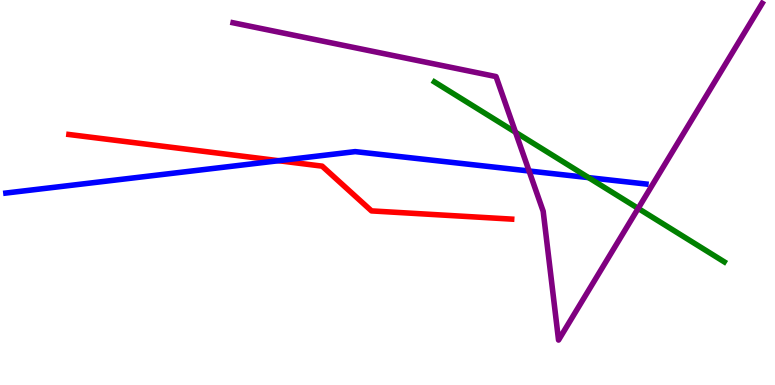[{'lines': ['blue', 'red'], 'intersections': [{'x': 3.59, 'y': 5.83}]}, {'lines': ['green', 'red'], 'intersections': []}, {'lines': ['purple', 'red'], 'intersections': []}, {'lines': ['blue', 'green'], 'intersections': [{'x': 7.59, 'y': 5.39}]}, {'lines': ['blue', 'purple'], 'intersections': [{'x': 6.83, 'y': 5.56}]}, {'lines': ['green', 'purple'], 'intersections': [{'x': 6.65, 'y': 6.56}, {'x': 8.23, 'y': 4.59}]}]